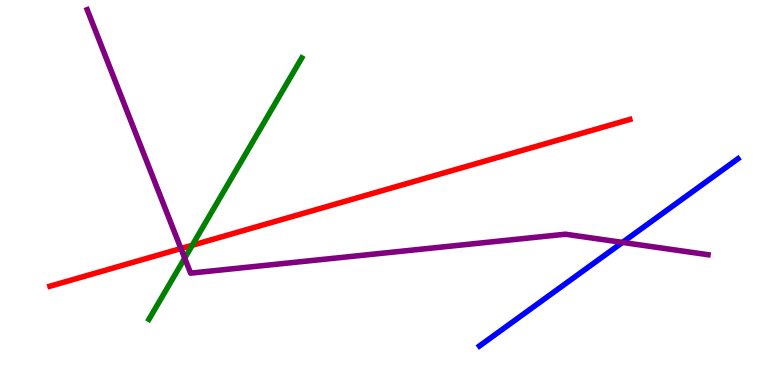[{'lines': ['blue', 'red'], 'intersections': []}, {'lines': ['green', 'red'], 'intersections': [{'x': 2.48, 'y': 3.63}]}, {'lines': ['purple', 'red'], 'intersections': [{'x': 2.33, 'y': 3.54}]}, {'lines': ['blue', 'green'], 'intersections': []}, {'lines': ['blue', 'purple'], 'intersections': [{'x': 8.03, 'y': 3.7}]}, {'lines': ['green', 'purple'], 'intersections': [{'x': 2.38, 'y': 3.29}]}]